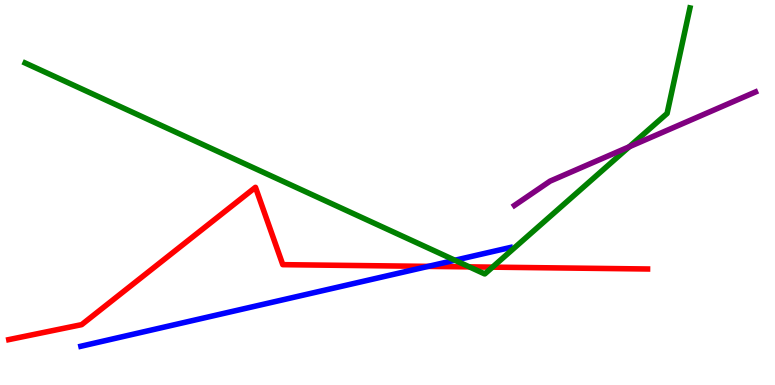[{'lines': ['blue', 'red'], 'intersections': [{'x': 5.53, 'y': 3.08}]}, {'lines': ['green', 'red'], 'intersections': [{'x': 6.06, 'y': 3.07}, {'x': 6.35, 'y': 3.06}]}, {'lines': ['purple', 'red'], 'intersections': []}, {'lines': ['blue', 'green'], 'intersections': [{'x': 5.87, 'y': 3.24}]}, {'lines': ['blue', 'purple'], 'intersections': []}, {'lines': ['green', 'purple'], 'intersections': [{'x': 8.12, 'y': 6.19}]}]